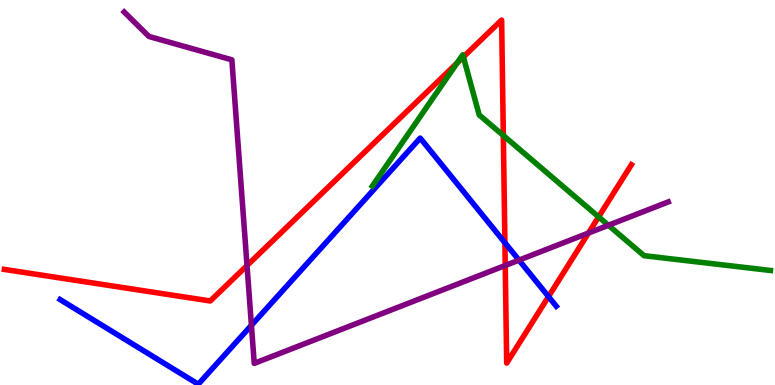[{'lines': ['blue', 'red'], 'intersections': [{'x': 6.52, 'y': 3.69}, {'x': 7.08, 'y': 2.3}]}, {'lines': ['green', 'red'], 'intersections': [{'x': 5.9, 'y': 8.37}, {'x': 5.98, 'y': 8.52}, {'x': 6.49, 'y': 6.48}, {'x': 7.72, 'y': 4.37}]}, {'lines': ['purple', 'red'], 'intersections': [{'x': 3.19, 'y': 3.1}, {'x': 6.52, 'y': 3.1}, {'x': 7.59, 'y': 3.95}]}, {'lines': ['blue', 'green'], 'intersections': []}, {'lines': ['blue', 'purple'], 'intersections': [{'x': 3.24, 'y': 1.55}, {'x': 6.7, 'y': 3.24}]}, {'lines': ['green', 'purple'], 'intersections': [{'x': 7.85, 'y': 4.15}]}]